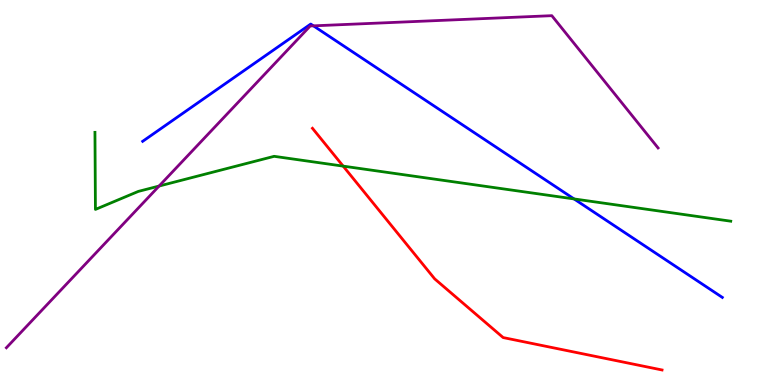[{'lines': ['blue', 'red'], 'intersections': []}, {'lines': ['green', 'red'], 'intersections': [{'x': 4.43, 'y': 5.68}]}, {'lines': ['purple', 'red'], 'intersections': []}, {'lines': ['blue', 'green'], 'intersections': [{'x': 7.41, 'y': 4.83}]}, {'lines': ['blue', 'purple'], 'intersections': [{'x': 4.04, 'y': 9.33}]}, {'lines': ['green', 'purple'], 'intersections': [{'x': 2.05, 'y': 5.17}]}]